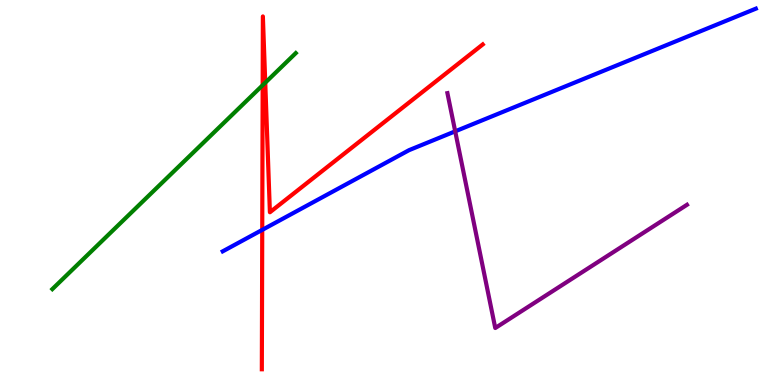[{'lines': ['blue', 'red'], 'intersections': [{'x': 3.38, 'y': 4.03}]}, {'lines': ['green', 'red'], 'intersections': [{'x': 3.39, 'y': 7.79}, {'x': 3.42, 'y': 7.85}]}, {'lines': ['purple', 'red'], 'intersections': []}, {'lines': ['blue', 'green'], 'intersections': []}, {'lines': ['blue', 'purple'], 'intersections': [{'x': 5.87, 'y': 6.59}]}, {'lines': ['green', 'purple'], 'intersections': []}]